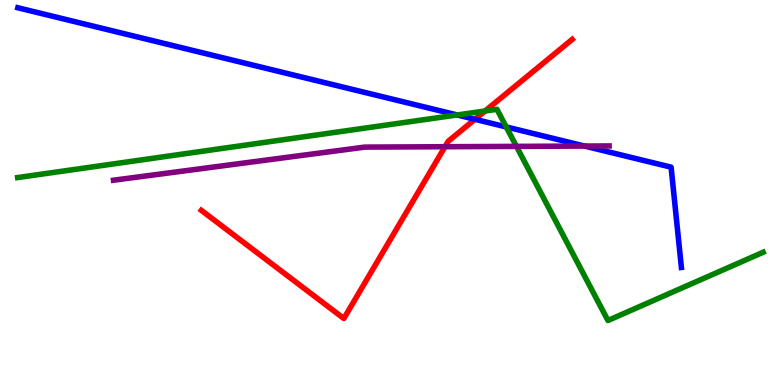[{'lines': ['blue', 'red'], 'intersections': [{'x': 6.13, 'y': 6.9}]}, {'lines': ['green', 'red'], 'intersections': [{'x': 6.26, 'y': 7.12}]}, {'lines': ['purple', 'red'], 'intersections': [{'x': 5.74, 'y': 6.19}]}, {'lines': ['blue', 'green'], 'intersections': [{'x': 5.9, 'y': 7.01}, {'x': 6.53, 'y': 6.7}]}, {'lines': ['blue', 'purple'], 'intersections': [{'x': 7.54, 'y': 6.21}]}, {'lines': ['green', 'purple'], 'intersections': [{'x': 6.66, 'y': 6.2}]}]